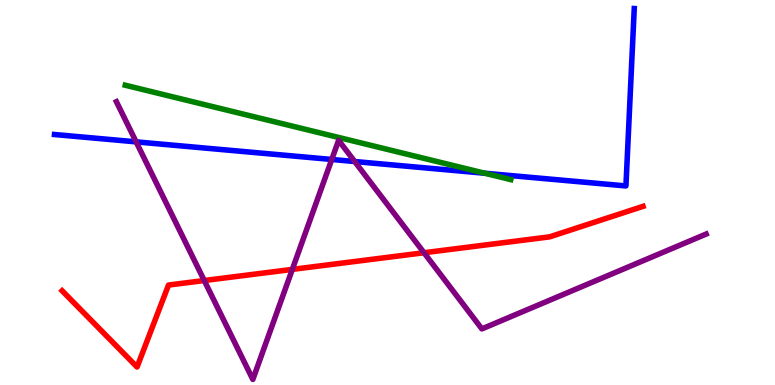[{'lines': ['blue', 'red'], 'intersections': []}, {'lines': ['green', 'red'], 'intersections': []}, {'lines': ['purple', 'red'], 'intersections': [{'x': 2.64, 'y': 2.71}, {'x': 3.77, 'y': 3.0}, {'x': 5.47, 'y': 3.44}]}, {'lines': ['blue', 'green'], 'intersections': [{'x': 6.26, 'y': 5.5}]}, {'lines': ['blue', 'purple'], 'intersections': [{'x': 1.76, 'y': 6.32}, {'x': 4.28, 'y': 5.86}, {'x': 4.58, 'y': 5.8}]}, {'lines': ['green', 'purple'], 'intersections': []}]